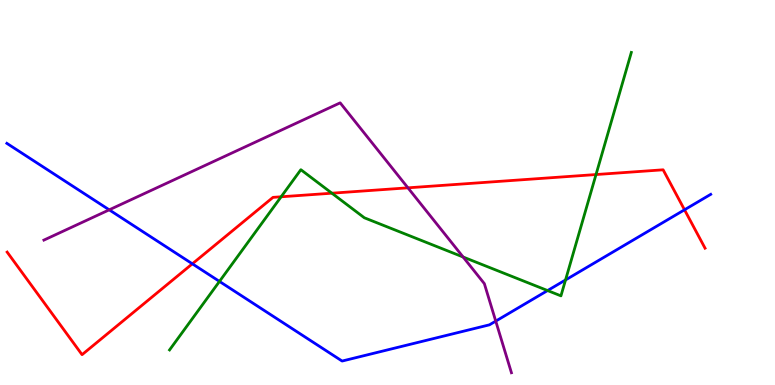[{'lines': ['blue', 'red'], 'intersections': [{'x': 2.48, 'y': 3.15}, {'x': 8.83, 'y': 4.55}]}, {'lines': ['green', 'red'], 'intersections': [{'x': 3.63, 'y': 4.89}, {'x': 4.28, 'y': 4.98}, {'x': 7.69, 'y': 5.47}]}, {'lines': ['purple', 'red'], 'intersections': [{'x': 5.26, 'y': 5.12}]}, {'lines': ['blue', 'green'], 'intersections': [{'x': 2.83, 'y': 2.69}, {'x': 7.07, 'y': 2.45}, {'x': 7.3, 'y': 2.73}]}, {'lines': ['blue', 'purple'], 'intersections': [{'x': 1.41, 'y': 4.55}, {'x': 6.4, 'y': 1.66}]}, {'lines': ['green', 'purple'], 'intersections': [{'x': 5.98, 'y': 3.32}]}]